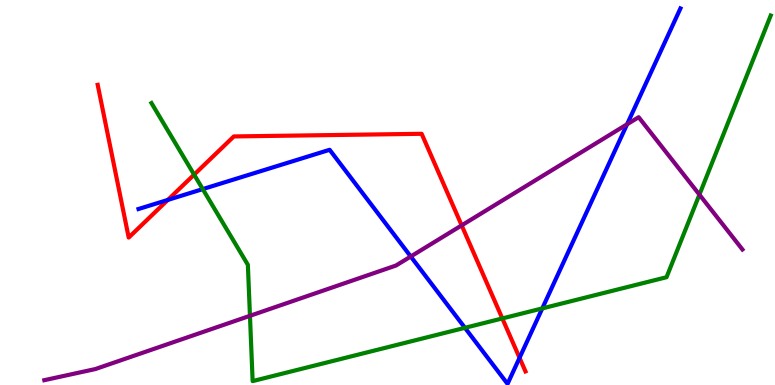[{'lines': ['blue', 'red'], 'intersections': [{'x': 2.17, 'y': 4.81}, {'x': 6.7, 'y': 0.706}]}, {'lines': ['green', 'red'], 'intersections': [{'x': 2.5, 'y': 5.46}, {'x': 6.48, 'y': 1.73}]}, {'lines': ['purple', 'red'], 'intersections': [{'x': 5.96, 'y': 4.15}]}, {'lines': ['blue', 'green'], 'intersections': [{'x': 2.62, 'y': 5.09}, {'x': 6.0, 'y': 1.49}, {'x': 7.0, 'y': 1.99}]}, {'lines': ['blue', 'purple'], 'intersections': [{'x': 5.3, 'y': 3.34}, {'x': 8.09, 'y': 6.77}]}, {'lines': ['green', 'purple'], 'intersections': [{'x': 3.23, 'y': 1.8}, {'x': 9.02, 'y': 4.94}]}]